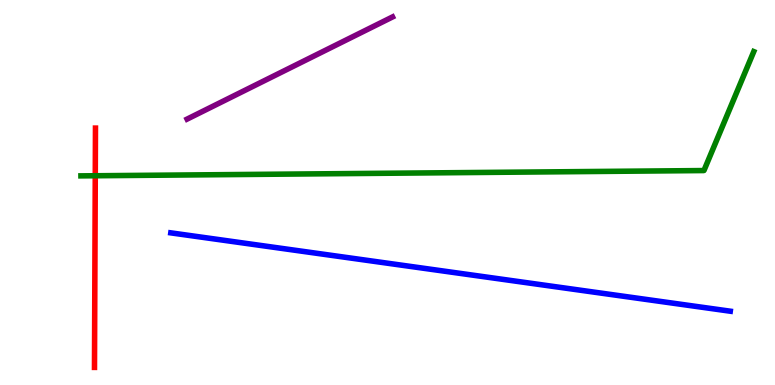[{'lines': ['blue', 'red'], 'intersections': []}, {'lines': ['green', 'red'], 'intersections': [{'x': 1.23, 'y': 5.44}]}, {'lines': ['purple', 'red'], 'intersections': []}, {'lines': ['blue', 'green'], 'intersections': []}, {'lines': ['blue', 'purple'], 'intersections': []}, {'lines': ['green', 'purple'], 'intersections': []}]